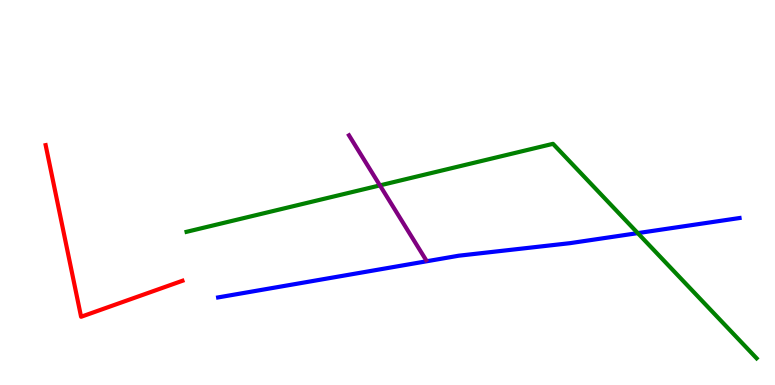[{'lines': ['blue', 'red'], 'intersections': []}, {'lines': ['green', 'red'], 'intersections': []}, {'lines': ['purple', 'red'], 'intersections': []}, {'lines': ['blue', 'green'], 'intersections': [{'x': 8.23, 'y': 3.95}]}, {'lines': ['blue', 'purple'], 'intersections': []}, {'lines': ['green', 'purple'], 'intersections': [{'x': 4.9, 'y': 5.18}]}]